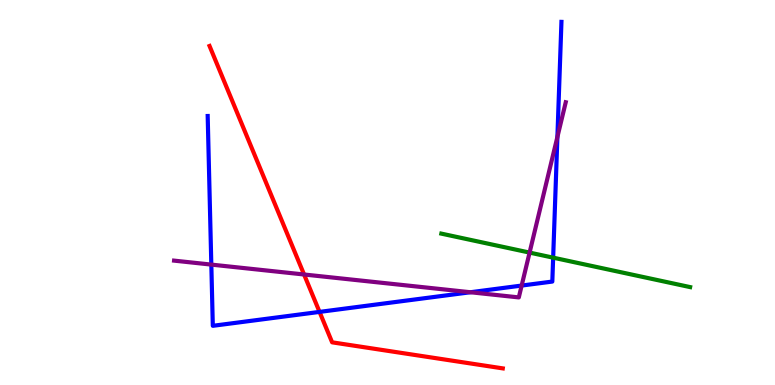[{'lines': ['blue', 'red'], 'intersections': [{'x': 4.12, 'y': 1.9}]}, {'lines': ['green', 'red'], 'intersections': []}, {'lines': ['purple', 'red'], 'intersections': [{'x': 3.92, 'y': 2.87}]}, {'lines': ['blue', 'green'], 'intersections': [{'x': 7.14, 'y': 3.31}]}, {'lines': ['blue', 'purple'], 'intersections': [{'x': 2.73, 'y': 3.13}, {'x': 6.07, 'y': 2.41}, {'x': 6.73, 'y': 2.58}, {'x': 7.19, 'y': 6.44}]}, {'lines': ['green', 'purple'], 'intersections': [{'x': 6.83, 'y': 3.44}]}]